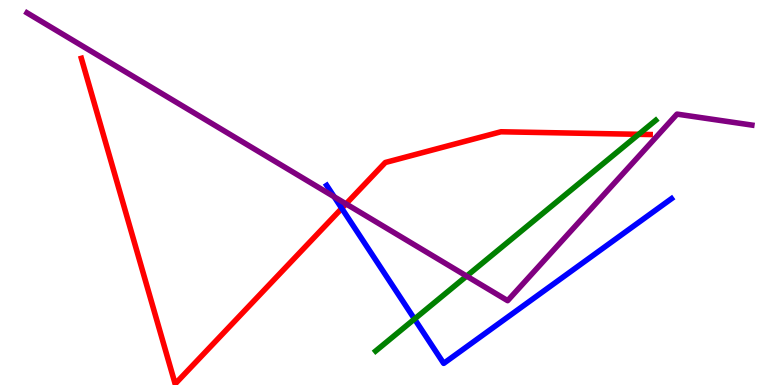[{'lines': ['blue', 'red'], 'intersections': [{'x': 4.41, 'y': 4.59}]}, {'lines': ['green', 'red'], 'intersections': [{'x': 8.24, 'y': 6.51}]}, {'lines': ['purple', 'red'], 'intersections': [{'x': 4.46, 'y': 4.7}]}, {'lines': ['blue', 'green'], 'intersections': [{'x': 5.35, 'y': 1.71}]}, {'lines': ['blue', 'purple'], 'intersections': [{'x': 4.31, 'y': 4.89}]}, {'lines': ['green', 'purple'], 'intersections': [{'x': 6.02, 'y': 2.83}]}]